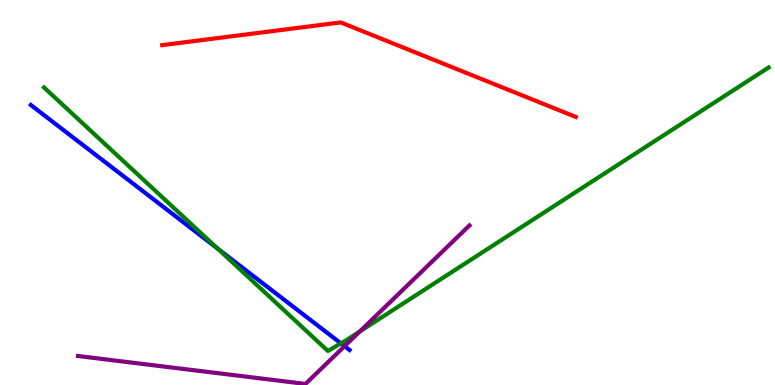[{'lines': ['blue', 'red'], 'intersections': []}, {'lines': ['green', 'red'], 'intersections': []}, {'lines': ['purple', 'red'], 'intersections': []}, {'lines': ['blue', 'green'], 'intersections': [{'x': 2.81, 'y': 3.54}, {'x': 4.4, 'y': 1.08}]}, {'lines': ['blue', 'purple'], 'intersections': [{'x': 4.45, 'y': 1.01}]}, {'lines': ['green', 'purple'], 'intersections': [{'x': 4.64, 'y': 1.39}]}]